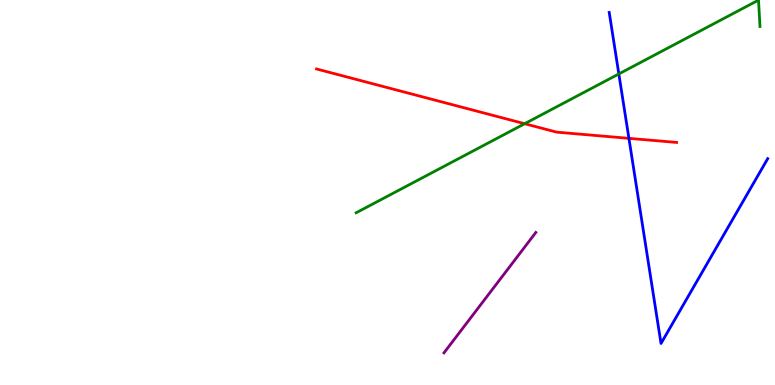[{'lines': ['blue', 'red'], 'intersections': [{'x': 8.12, 'y': 6.41}]}, {'lines': ['green', 'red'], 'intersections': [{'x': 6.77, 'y': 6.79}]}, {'lines': ['purple', 'red'], 'intersections': []}, {'lines': ['blue', 'green'], 'intersections': [{'x': 7.99, 'y': 8.08}]}, {'lines': ['blue', 'purple'], 'intersections': []}, {'lines': ['green', 'purple'], 'intersections': []}]